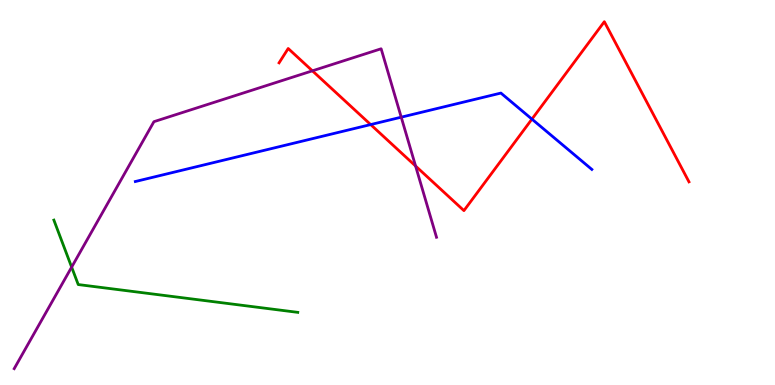[{'lines': ['blue', 'red'], 'intersections': [{'x': 4.78, 'y': 6.76}, {'x': 6.86, 'y': 6.91}]}, {'lines': ['green', 'red'], 'intersections': []}, {'lines': ['purple', 'red'], 'intersections': [{'x': 4.03, 'y': 8.16}, {'x': 5.36, 'y': 5.69}]}, {'lines': ['blue', 'green'], 'intersections': []}, {'lines': ['blue', 'purple'], 'intersections': [{'x': 5.18, 'y': 6.96}]}, {'lines': ['green', 'purple'], 'intersections': [{'x': 0.924, 'y': 3.06}]}]